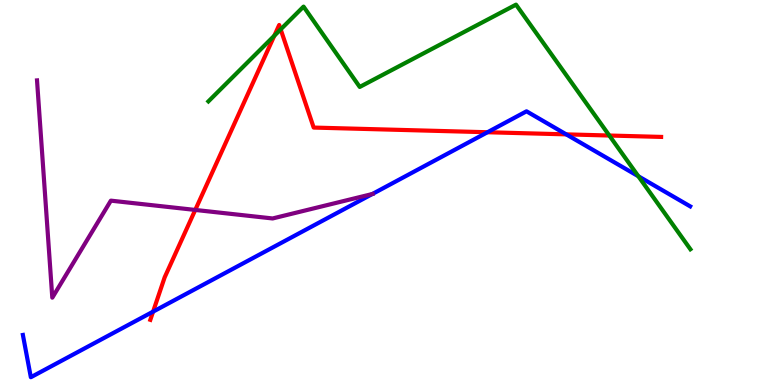[{'lines': ['blue', 'red'], 'intersections': [{'x': 1.98, 'y': 1.91}, {'x': 6.29, 'y': 6.57}, {'x': 7.31, 'y': 6.51}]}, {'lines': ['green', 'red'], 'intersections': [{'x': 3.54, 'y': 9.07}, {'x': 3.62, 'y': 9.24}, {'x': 7.86, 'y': 6.48}]}, {'lines': ['purple', 'red'], 'intersections': [{'x': 2.52, 'y': 4.55}]}, {'lines': ['blue', 'green'], 'intersections': [{'x': 8.24, 'y': 5.42}]}, {'lines': ['blue', 'purple'], 'intersections': [{'x': 4.8, 'y': 4.96}]}, {'lines': ['green', 'purple'], 'intersections': []}]